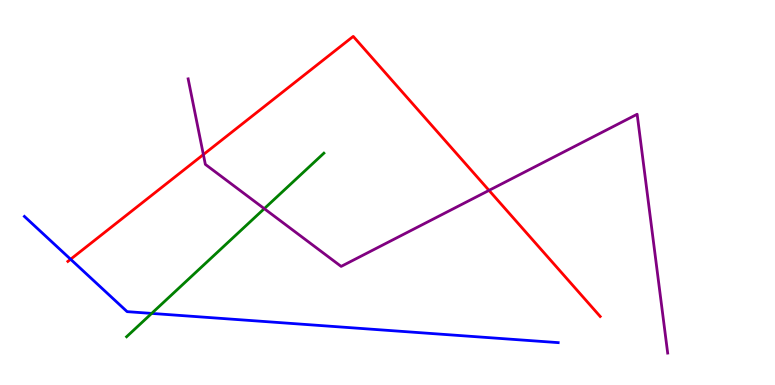[{'lines': ['blue', 'red'], 'intersections': [{'x': 0.911, 'y': 3.27}]}, {'lines': ['green', 'red'], 'intersections': []}, {'lines': ['purple', 'red'], 'intersections': [{'x': 2.62, 'y': 5.99}, {'x': 6.31, 'y': 5.05}]}, {'lines': ['blue', 'green'], 'intersections': [{'x': 1.96, 'y': 1.86}]}, {'lines': ['blue', 'purple'], 'intersections': []}, {'lines': ['green', 'purple'], 'intersections': [{'x': 3.41, 'y': 4.58}]}]